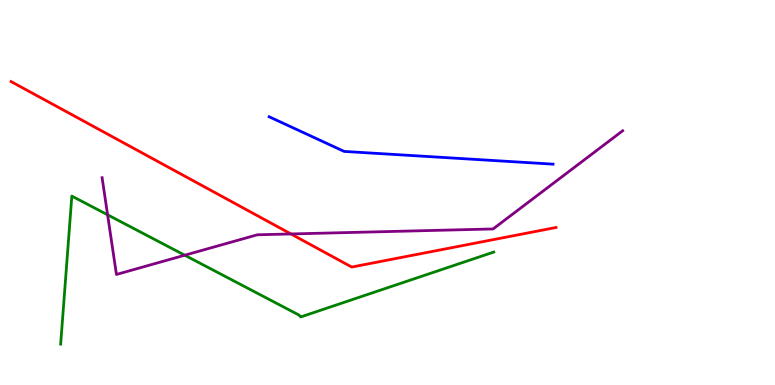[{'lines': ['blue', 'red'], 'intersections': []}, {'lines': ['green', 'red'], 'intersections': []}, {'lines': ['purple', 'red'], 'intersections': [{'x': 3.75, 'y': 3.92}]}, {'lines': ['blue', 'green'], 'intersections': []}, {'lines': ['blue', 'purple'], 'intersections': []}, {'lines': ['green', 'purple'], 'intersections': [{'x': 1.39, 'y': 4.42}, {'x': 2.38, 'y': 3.37}]}]